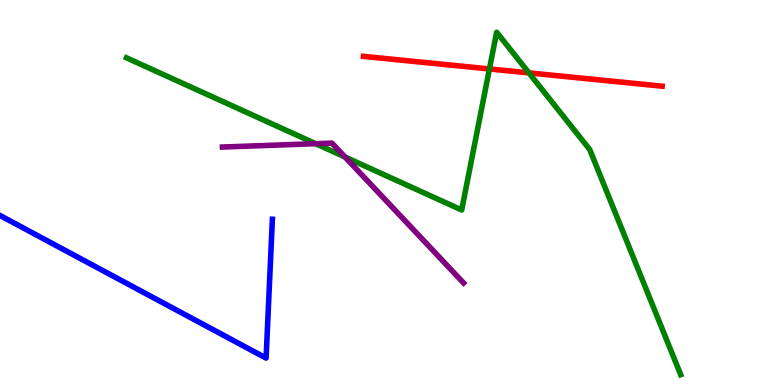[{'lines': ['blue', 'red'], 'intersections': []}, {'lines': ['green', 'red'], 'intersections': [{'x': 6.32, 'y': 8.21}, {'x': 6.82, 'y': 8.11}]}, {'lines': ['purple', 'red'], 'intersections': []}, {'lines': ['blue', 'green'], 'intersections': []}, {'lines': ['blue', 'purple'], 'intersections': []}, {'lines': ['green', 'purple'], 'intersections': [{'x': 4.07, 'y': 6.27}, {'x': 4.45, 'y': 5.92}]}]